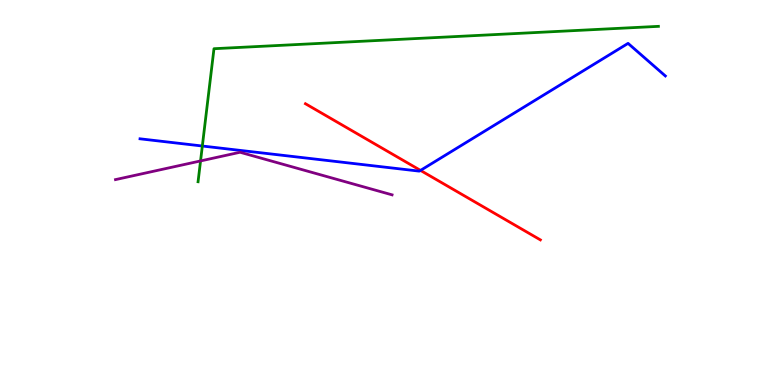[{'lines': ['blue', 'red'], 'intersections': [{'x': 5.43, 'y': 5.57}]}, {'lines': ['green', 'red'], 'intersections': []}, {'lines': ['purple', 'red'], 'intersections': []}, {'lines': ['blue', 'green'], 'intersections': [{'x': 2.61, 'y': 6.21}]}, {'lines': ['blue', 'purple'], 'intersections': []}, {'lines': ['green', 'purple'], 'intersections': [{'x': 2.59, 'y': 5.82}]}]